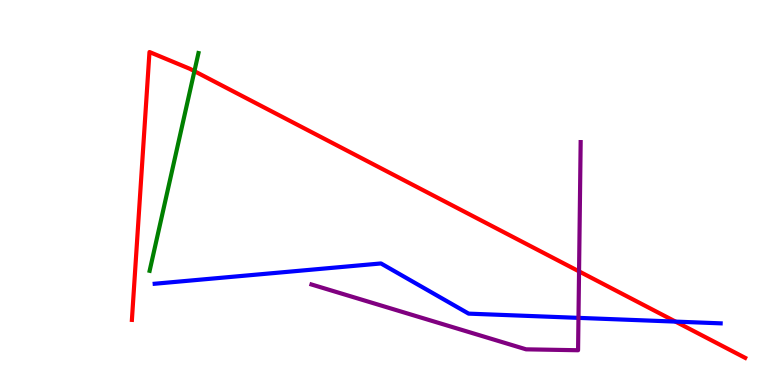[{'lines': ['blue', 'red'], 'intersections': [{'x': 8.72, 'y': 1.65}]}, {'lines': ['green', 'red'], 'intersections': [{'x': 2.51, 'y': 8.15}]}, {'lines': ['purple', 'red'], 'intersections': [{'x': 7.47, 'y': 2.95}]}, {'lines': ['blue', 'green'], 'intersections': []}, {'lines': ['blue', 'purple'], 'intersections': [{'x': 7.46, 'y': 1.74}]}, {'lines': ['green', 'purple'], 'intersections': []}]